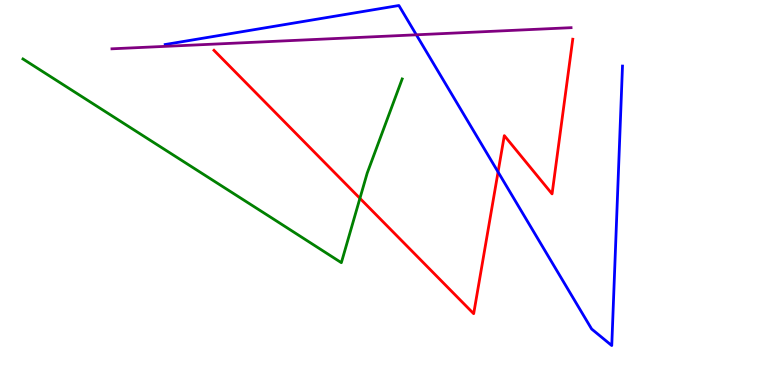[{'lines': ['blue', 'red'], 'intersections': [{'x': 6.43, 'y': 5.53}]}, {'lines': ['green', 'red'], 'intersections': [{'x': 4.64, 'y': 4.85}]}, {'lines': ['purple', 'red'], 'intersections': []}, {'lines': ['blue', 'green'], 'intersections': []}, {'lines': ['blue', 'purple'], 'intersections': [{'x': 5.37, 'y': 9.1}]}, {'lines': ['green', 'purple'], 'intersections': []}]